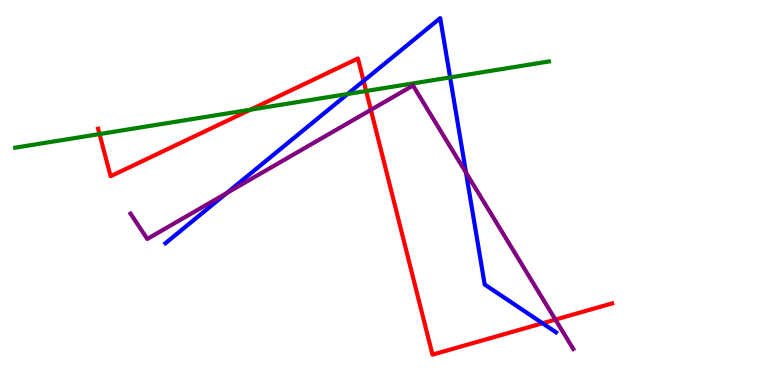[{'lines': ['blue', 'red'], 'intersections': [{'x': 4.69, 'y': 7.9}, {'x': 7.0, 'y': 1.6}]}, {'lines': ['green', 'red'], 'intersections': [{'x': 1.28, 'y': 6.52}, {'x': 3.23, 'y': 7.15}, {'x': 4.72, 'y': 7.64}]}, {'lines': ['purple', 'red'], 'intersections': [{'x': 4.79, 'y': 7.15}, {'x': 7.17, 'y': 1.7}]}, {'lines': ['blue', 'green'], 'intersections': [{'x': 4.49, 'y': 7.56}, {'x': 5.81, 'y': 7.99}]}, {'lines': ['blue', 'purple'], 'intersections': [{'x': 2.92, 'y': 4.98}, {'x': 6.01, 'y': 5.52}]}, {'lines': ['green', 'purple'], 'intersections': []}]